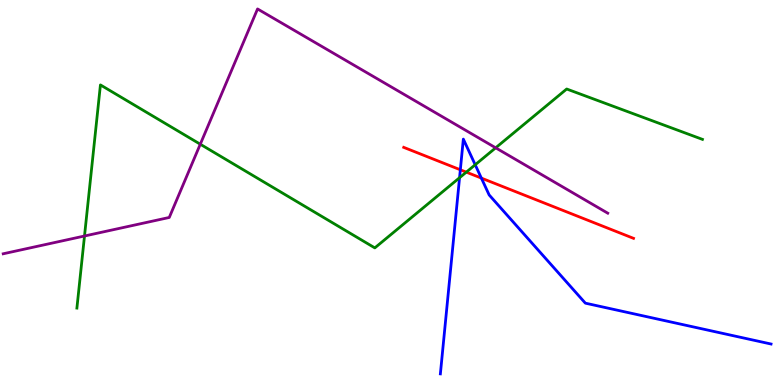[{'lines': ['blue', 'red'], 'intersections': [{'x': 5.94, 'y': 5.59}, {'x': 6.21, 'y': 5.37}]}, {'lines': ['green', 'red'], 'intersections': [{'x': 6.02, 'y': 5.53}]}, {'lines': ['purple', 'red'], 'intersections': []}, {'lines': ['blue', 'green'], 'intersections': [{'x': 5.93, 'y': 5.38}, {'x': 6.13, 'y': 5.72}]}, {'lines': ['blue', 'purple'], 'intersections': []}, {'lines': ['green', 'purple'], 'intersections': [{'x': 1.09, 'y': 3.87}, {'x': 2.58, 'y': 6.25}, {'x': 6.4, 'y': 6.16}]}]